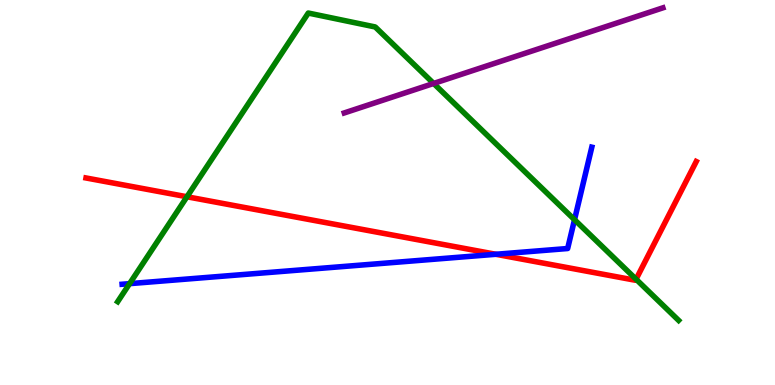[{'lines': ['blue', 'red'], 'intersections': [{'x': 6.4, 'y': 3.4}]}, {'lines': ['green', 'red'], 'intersections': [{'x': 2.41, 'y': 4.89}, {'x': 8.21, 'y': 2.75}]}, {'lines': ['purple', 'red'], 'intersections': []}, {'lines': ['blue', 'green'], 'intersections': [{'x': 1.67, 'y': 2.63}, {'x': 7.41, 'y': 4.29}]}, {'lines': ['blue', 'purple'], 'intersections': []}, {'lines': ['green', 'purple'], 'intersections': [{'x': 5.6, 'y': 7.83}]}]